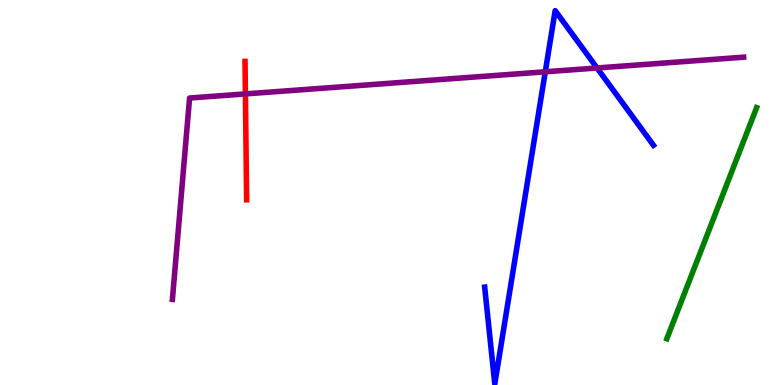[{'lines': ['blue', 'red'], 'intersections': []}, {'lines': ['green', 'red'], 'intersections': []}, {'lines': ['purple', 'red'], 'intersections': [{'x': 3.17, 'y': 7.56}]}, {'lines': ['blue', 'green'], 'intersections': []}, {'lines': ['blue', 'purple'], 'intersections': [{'x': 7.04, 'y': 8.14}, {'x': 7.7, 'y': 8.23}]}, {'lines': ['green', 'purple'], 'intersections': []}]